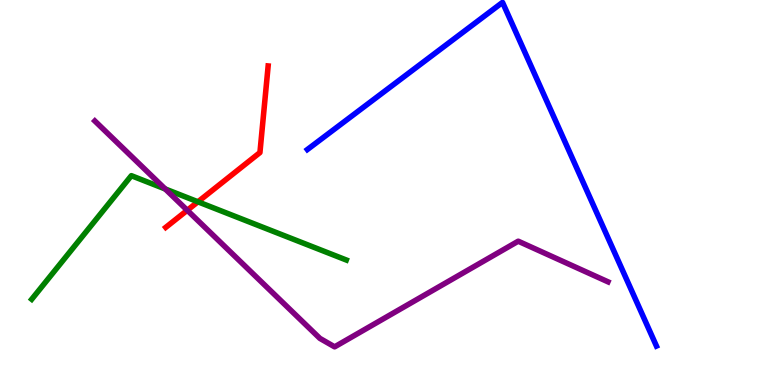[{'lines': ['blue', 'red'], 'intersections': []}, {'lines': ['green', 'red'], 'intersections': [{'x': 2.55, 'y': 4.76}]}, {'lines': ['purple', 'red'], 'intersections': [{'x': 2.42, 'y': 4.54}]}, {'lines': ['blue', 'green'], 'intersections': []}, {'lines': ['blue', 'purple'], 'intersections': []}, {'lines': ['green', 'purple'], 'intersections': [{'x': 2.13, 'y': 5.09}]}]